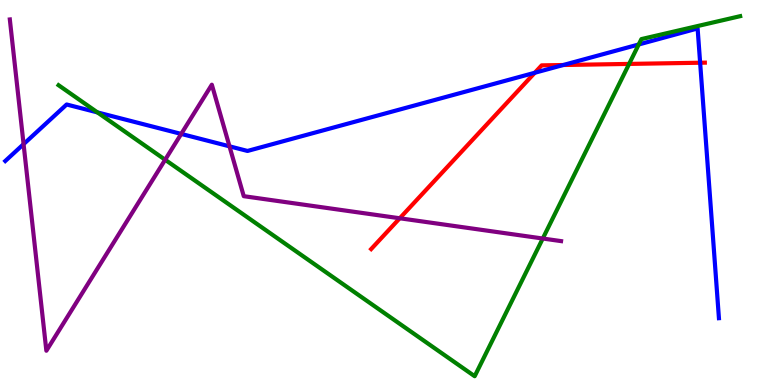[{'lines': ['blue', 'red'], 'intersections': [{'x': 6.9, 'y': 8.11}, {'x': 7.27, 'y': 8.31}, {'x': 9.03, 'y': 8.37}]}, {'lines': ['green', 'red'], 'intersections': [{'x': 8.12, 'y': 8.34}]}, {'lines': ['purple', 'red'], 'intersections': [{'x': 5.16, 'y': 4.33}]}, {'lines': ['blue', 'green'], 'intersections': [{'x': 1.26, 'y': 7.08}, {'x': 8.24, 'y': 8.84}]}, {'lines': ['blue', 'purple'], 'intersections': [{'x': 0.304, 'y': 6.26}, {'x': 2.34, 'y': 6.52}, {'x': 2.96, 'y': 6.2}]}, {'lines': ['green', 'purple'], 'intersections': [{'x': 2.13, 'y': 5.85}, {'x': 7.0, 'y': 3.8}]}]